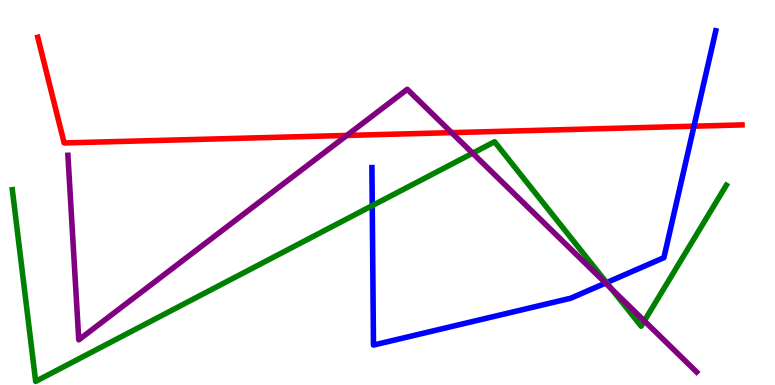[{'lines': ['blue', 'red'], 'intersections': [{'x': 8.95, 'y': 6.72}]}, {'lines': ['green', 'red'], 'intersections': []}, {'lines': ['purple', 'red'], 'intersections': [{'x': 4.47, 'y': 6.48}, {'x': 5.83, 'y': 6.55}]}, {'lines': ['blue', 'green'], 'intersections': [{'x': 4.8, 'y': 4.66}, {'x': 7.83, 'y': 2.66}]}, {'lines': ['blue', 'purple'], 'intersections': [{'x': 7.81, 'y': 2.65}]}, {'lines': ['green', 'purple'], 'intersections': [{'x': 6.1, 'y': 6.02}, {'x': 7.89, 'y': 2.5}, {'x': 8.31, 'y': 1.66}]}]